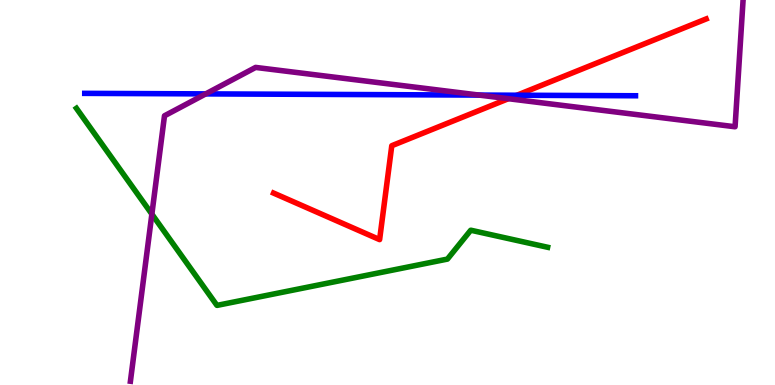[{'lines': ['blue', 'red'], 'intersections': [{'x': 6.67, 'y': 7.53}]}, {'lines': ['green', 'red'], 'intersections': []}, {'lines': ['purple', 'red'], 'intersections': [{'x': 6.56, 'y': 7.44}]}, {'lines': ['blue', 'green'], 'intersections': []}, {'lines': ['blue', 'purple'], 'intersections': [{'x': 2.65, 'y': 7.56}, {'x': 6.18, 'y': 7.53}]}, {'lines': ['green', 'purple'], 'intersections': [{'x': 1.96, 'y': 4.44}]}]